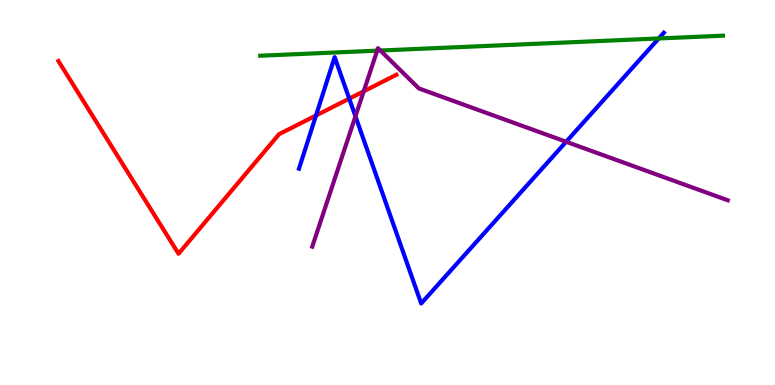[{'lines': ['blue', 'red'], 'intersections': [{'x': 4.08, 'y': 7.0}, {'x': 4.51, 'y': 7.44}]}, {'lines': ['green', 'red'], 'intersections': []}, {'lines': ['purple', 'red'], 'intersections': [{'x': 4.69, 'y': 7.63}]}, {'lines': ['blue', 'green'], 'intersections': [{'x': 8.5, 'y': 9.0}]}, {'lines': ['blue', 'purple'], 'intersections': [{'x': 4.59, 'y': 6.98}, {'x': 7.31, 'y': 6.32}]}, {'lines': ['green', 'purple'], 'intersections': [{'x': 4.87, 'y': 8.68}, {'x': 4.91, 'y': 8.69}]}]